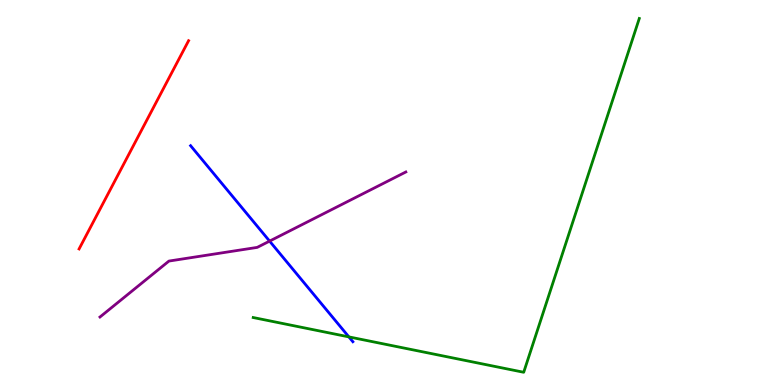[{'lines': ['blue', 'red'], 'intersections': []}, {'lines': ['green', 'red'], 'intersections': []}, {'lines': ['purple', 'red'], 'intersections': []}, {'lines': ['blue', 'green'], 'intersections': [{'x': 4.5, 'y': 1.25}]}, {'lines': ['blue', 'purple'], 'intersections': [{'x': 3.48, 'y': 3.74}]}, {'lines': ['green', 'purple'], 'intersections': []}]